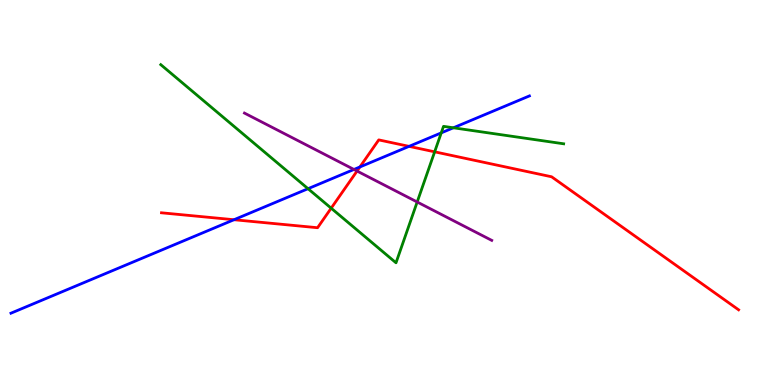[{'lines': ['blue', 'red'], 'intersections': [{'x': 3.02, 'y': 4.29}, {'x': 4.64, 'y': 5.66}, {'x': 5.28, 'y': 6.2}]}, {'lines': ['green', 'red'], 'intersections': [{'x': 4.27, 'y': 4.59}, {'x': 5.61, 'y': 6.06}]}, {'lines': ['purple', 'red'], 'intersections': [{'x': 4.61, 'y': 5.56}]}, {'lines': ['blue', 'green'], 'intersections': [{'x': 3.97, 'y': 5.1}, {'x': 5.69, 'y': 6.55}, {'x': 5.85, 'y': 6.68}]}, {'lines': ['blue', 'purple'], 'intersections': [{'x': 4.57, 'y': 5.6}]}, {'lines': ['green', 'purple'], 'intersections': [{'x': 5.38, 'y': 4.75}]}]